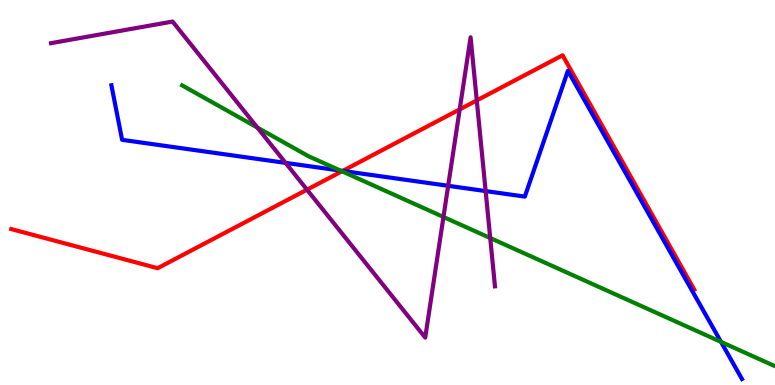[{'lines': ['blue', 'red'], 'intersections': [{'x': 4.42, 'y': 5.56}]}, {'lines': ['green', 'red'], 'intersections': [{'x': 4.41, 'y': 5.55}]}, {'lines': ['purple', 'red'], 'intersections': [{'x': 3.96, 'y': 5.07}, {'x': 5.93, 'y': 7.16}, {'x': 6.15, 'y': 7.39}]}, {'lines': ['blue', 'green'], 'intersections': [{'x': 4.39, 'y': 5.57}, {'x': 9.3, 'y': 1.12}]}, {'lines': ['blue', 'purple'], 'intersections': [{'x': 3.68, 'y': 5.77}, {'x': 5.78, 'y': 5.17}, {'x': 6.27, 'y': 5.04}]}, {'lines': ['green', 'purple'], 'intersections': [{'x': 3.32, 'y': 6.69}, {'x': 5.72, 'y': 4.36}, {'x': 6.33, 'y': 3.82}]}]